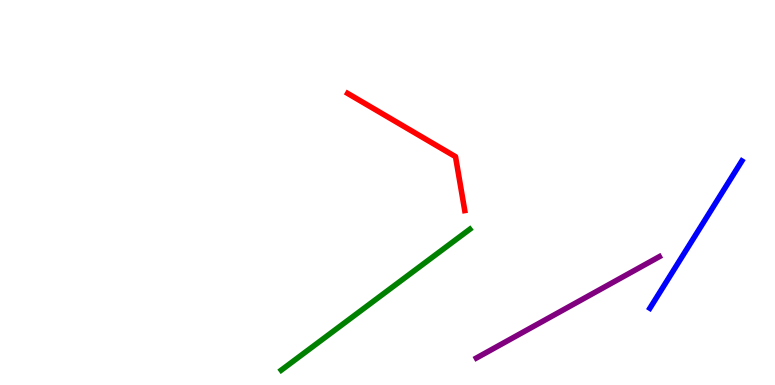[{'lines': ['blue', 'red'], 'intersections': []}, {'lines': ['green', 'red'], 'intersections': []}, {'lines': ['purple', 'red'], 'intersections': []}, {'lines': ['blue', 'green'], 'intersections': []}, {'lines': ['blue', 'purple'], 'intersections': []}, {'lines': ['green', 'purple'], 'intersections': []}]